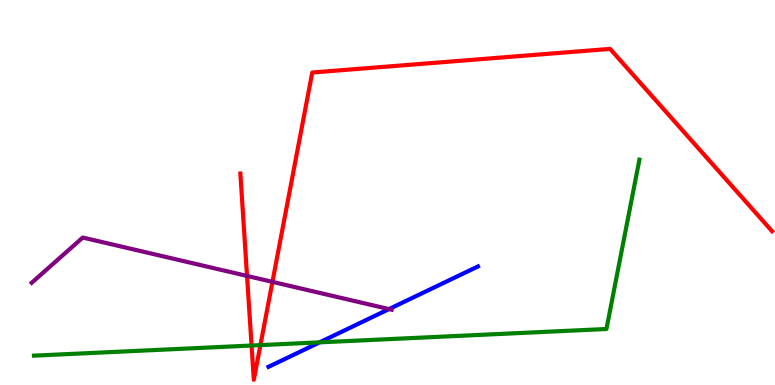[{'lines': ['blue', 'red'], 'intersections': []}, {'lines': ['green', 'red'], 'intersections': [{'x': 3.25, 'y': 1.03}, {'x': 3.36, 'y': 1.04}]}, {'lines': ['purple', 'red'], 'intersections': [{'x': 3.19, 'y': 2.83}, {'x': 3.52, 'y': 2.68}]}, {'lines': ['blue', 'green'], 'intersections': [{'x': 4.12, 'y': 1.11}]}, {'lines': ['blue', 'purple'], 'intersections': [{'x': 5.02, 'y': 1.97}]}, {'lines': ['green', 'purple'], 'intersections': []}]